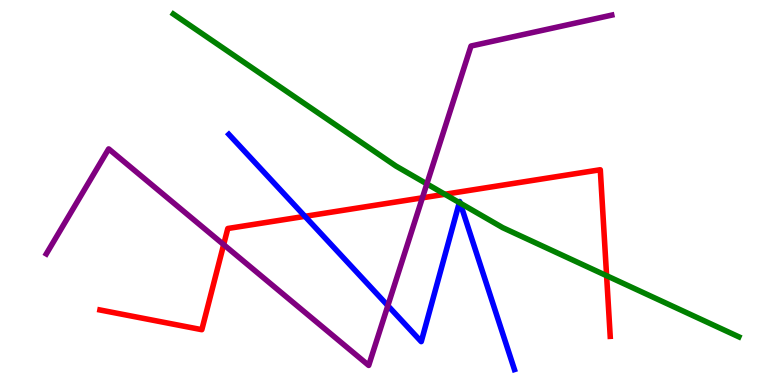[{'lines': ['blue', 'red'], 'intersections': [{'x': 3.93, 'y': 4.38}]}, {'lines': ['green', 'red'], 'intersections': [{'x': 5.74, 'y': 4.95}, {'x': 7.83, 'y': 2.84}]}, {'lines': ['purple', 'red'], 'intersections': [{'x': 2.89, 'y': 3.65}, {'x': 5.45, 'y': 4.86}]}, {'lines': ['blue', 'green'], 'intersections': [{'x': 5.93, 'y': 4.74}, {'x': 5.94, 'y': 4.72}]}, {'lines': ['blue', 'purple'], 'intersections': [{'x': 5.0, 'y': 2.06}]}, {'lines': ['green', 'purple'], 'intersections': [{'x': 5.51, 'y': 5.22}]}]